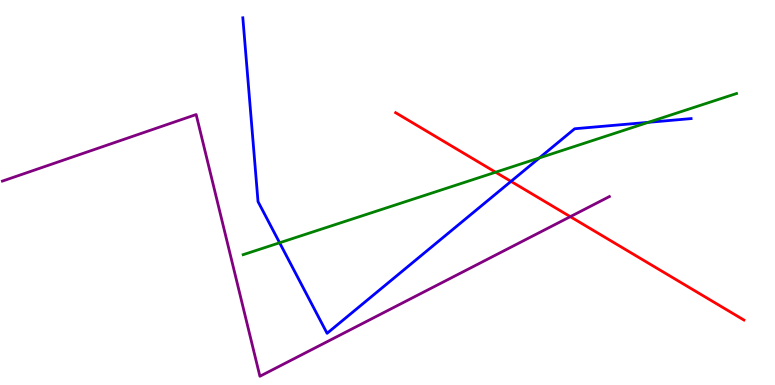[{'lines': ['blue', 'red'], 'intersections': [{'x': 6.59, 'y': 5.29}]}, {'lines': ['green', 'red'], 'intersections': [{'x': 6.4, 'y': 5.53}]}, {'lines': ['purple', 'red'], 'intersections': [{'x': 7.36, 'y': 4.37}]}, {'lines': ['blue', 'green'], 'intersections': [{'x': 3.61, 'y': 3.69}, {'x': 6.96, 'y': 5.9}, {'x': 8.37, 'y': 6.82}]}, {'lines': ['blue', 'purple'], 'intersections': []}, {'lines': ['green', 'purple'], 'intersections': []}]